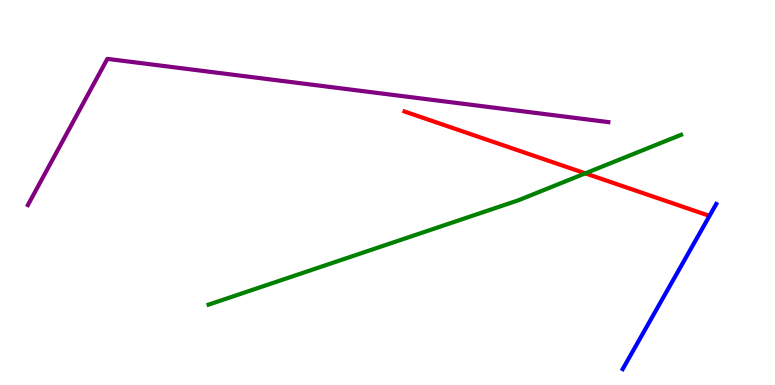[{'lines': ['blue', 'red'], 'intersections': []}, {'lines': ['green', 'red'], 'intersections': [{'x': 7.55, 'y': 5.5}]}, {'lines': ['purple', 'red'], 'intersections': []}, {'lines': ['blue', 'green'], 'intersections': []}, {'lines': ['blue', 'purple'], 'intersections': []}, {'lines': ['green', 'purple'], 'intersections': []}]